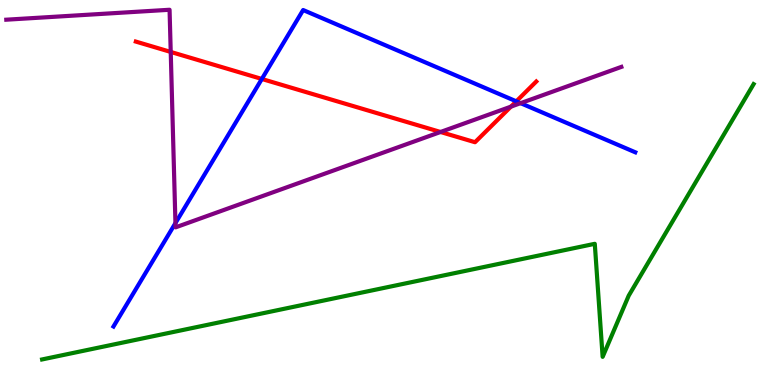[{'lines': ['blue', 'red'], 'intersections': [{'x': 3.38, 'y': 7.95}, {'x': 6.66, 'y': 7.37}]}, {'lines': ['green', 'red'], 'intersections': []}, {'lines': ['purple', 'red'], 'intersections': [{'x': 2.2, 'y': 8.65}, {'x': 5.68, 'y': 6.57}, {'x': 6.59, 'y': 7.23}]}, {'lines': ['blue', 'green'], 'intersections': []}, {'lines': ['blue', 'purple'], 'intersections': [{'x': 2.26, 'y': 4.21}, {'x': 6.72, 'y': 7.32}]}, {'lines': ['green', 'purple'], 'intersections': []}]